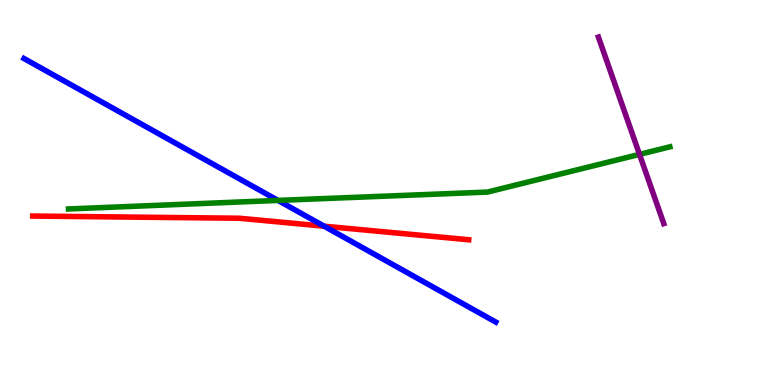[{'lines': ['blue', 'red'], 'intersections': [{'x': 4.18, 'y': 4.12}]}, {'lines': ['green', 'red'], 'intersections': []}, {'lines': ['purple', 'red'], 'intersections': []}, {'lines': ['blue', 'green'], 'intersections': [{'x': 3.59, 'y': 4.79}]}, {'lines': ['blue', 'purple'], 'intersections': []}, {'lines': ['green', 'purple'], 'intersections': [{'x': 8.25, 'y': 5.99}]}]